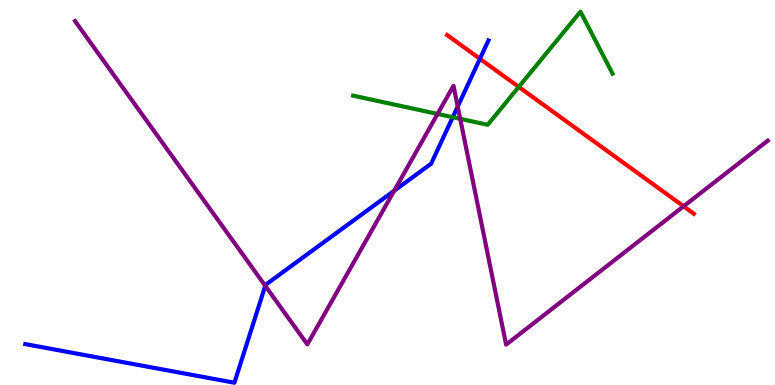[{'lines': ['blue', 'red'], 'intersections': [{'x': 6.19, 'y': 8.47}]}, {'lines': ['green', 'red'], 'intersections': [{'x': 6.69, 'y': 7.74}]}, {'lines': ['purple', 'red'], 'intersections': [{'x': 8.82, 'y': 4.64}]}, {'lines': ['blue', 'green'], 'intersections': [{'x': 5.84, 'y': 6.96}]}, {'lines': ['blue', 'purple'], 'intersections': [{'x': 3.42, 'y': 2.58}, {'x': 5.09, 'y': 5.05}, {'x': 5.91, 'y': 7.23}]}, {'lines': ['green', 'purple'], 'intersections': [{'x': 5.65, 'y': 7.04}, {'x': 5.94, 'y': 6.91}]}]